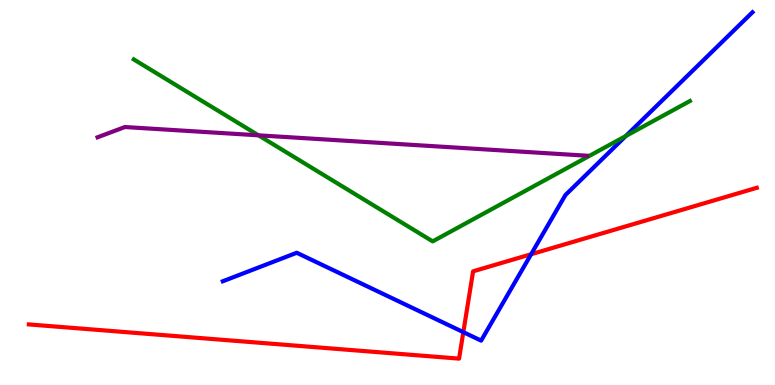[{'lines': ['blue', 'red'], 'intersections': [{'x': 5.98, 'y': 1.37}, {'x': 6.85, 'y': 3.4}]}, {'lines': ['green', 'red'], 'intersections': []}, {'lines': ['purple', 'red'], 'intersections': []}, {'lines': ['blue', 'green'], 'intersections': [{'x': 8.08, 'y': 6.47}]}, {'lines': ['blue', 'purple'], 'intersections': []}, {'lines': ['green', 'purple'], 'intersections': [{'x': 3.34, 'y': 6.49}]}]